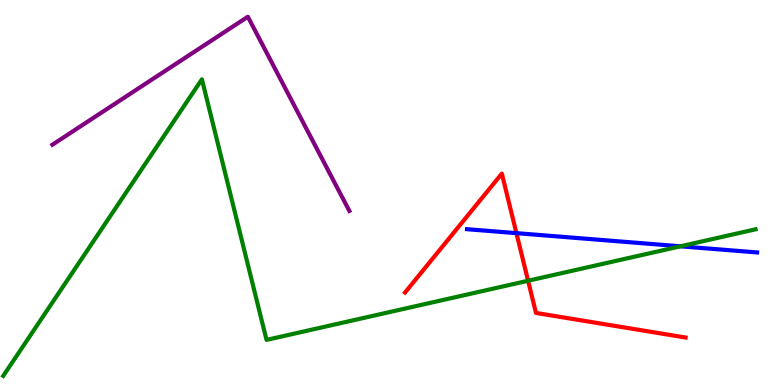[{'lines': ['blue', 'red'], 'intersections': [{'x': 6.66, 'y': 3.94}]}, {'lines': ['green', 'red'], 'intersections': [{'x': 6.81, 'y': 2.71}]}, {'lines': ['purple', 'red'], 'intersections': []}, {'lines': ['blue', 'green'], 'intersections': [{'x': 8.78, 'y': 3.6}]}, {'lines': ['blue', 'purple'], 'intersections': []}, {'lines': ['green', 'purple'], 'intersections': []}]